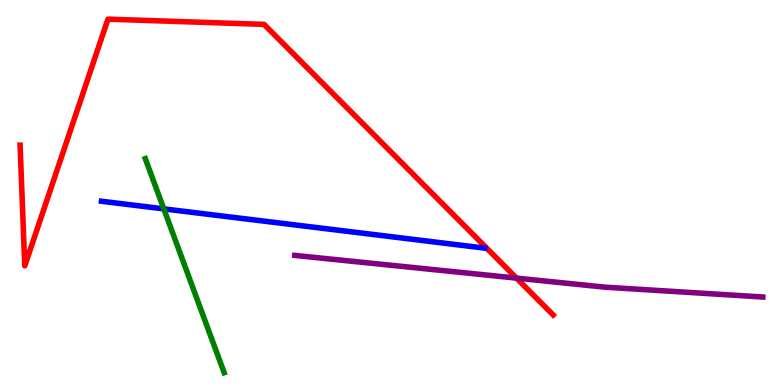[{'lines': ['blue', 'red'], 'intersections': []}, {'lines': ['green', 'red'], 'intersections': []}, {'lines': ['purple', 'red'], 'intersections': [{'x': 6.66, 'y': 2.78}]}, {'lines': ['blue', 'green'], 'intersections': [{'x': 2.11, 'y': 4.57}]}, {'lines': ['blue', 'purple'], 'intersections': []}, {'lines': ['green', 'purple'], 'intersections': []}]